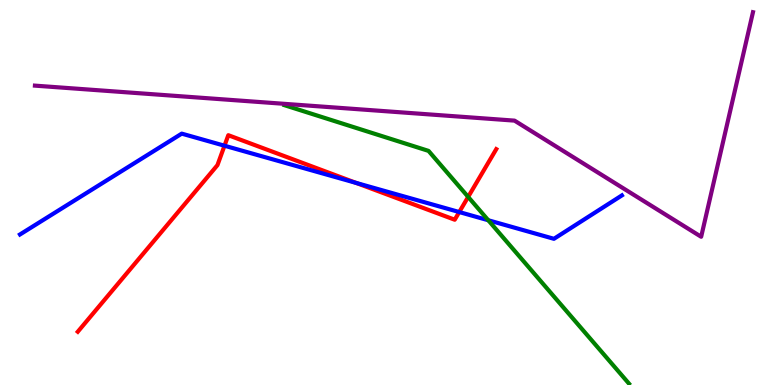[{'lines': ['blue', 'red'], 'intersections': [{'x': 2.9, 'y': 6.22}, {'x': 4.6, 'y': 5.25}, {'x': 5.93, 'y': 4.49}]}, {'lines': ['green', 'red'], 'intersections': [{'x': 6.04, 'y': 4.89}]}, {'lines': ['purple', 'red'], 'intersections': []}, {'lines': ['blue', 'green'], 'intersections': [{'x': 6.3, 'y': 4.28}]}, {'lines': ['blue', 'purple'], 'intersections': []}, {'lines': ['green', 'purple'], 'intersections': []}]